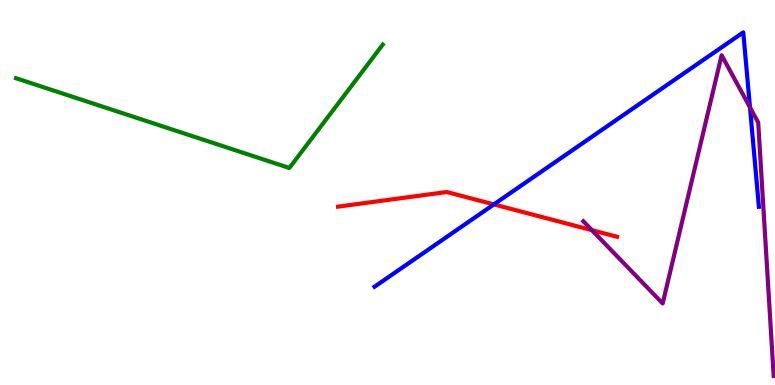[{'lines': ['blue', 'red'], 'intersections': [{'x': 6.37, 'y': 4.69}]}, {'lines': ['green', 'red'], 'intersections': []}, {'lines': ['purple', 'red'], 'intersections': [{'x': 7.64, 'y': 4.02}]}, {'lines': ['blue', 'green'], 'intersections': []}, {'lines': ['blue', 'purple'], 'intersections': [{'x': 9.68, 'y': 7.21}]}, {'lines': ['green', 'purple'], 'intersections': []}]